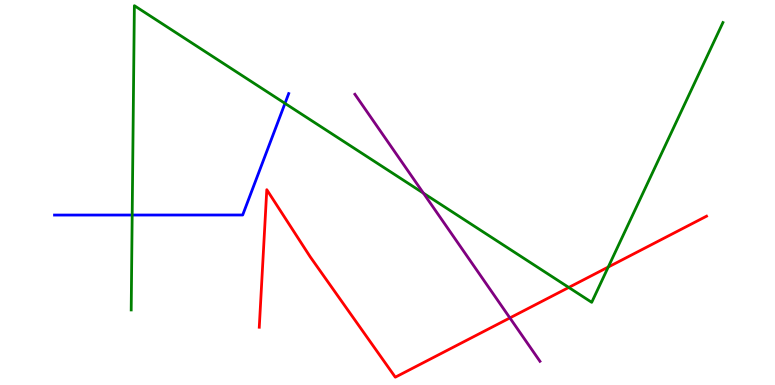[{'lines': ['blue', 'red'], 'intersections': []}, {'lines': ['green', 'red'], 'intersections': [{'x': 7.34, 'y': 2.53}, {'x': 7.85, 'y': 3.06}]}, {'lines': ['purple', 'red'], 'intersections': [{'x': 6.58, 'y': 1.74}]}, {'lines': ['blue', 'green'], 'intersections': [{'x': 1.71, 'y': 4.41}, {'x': 3.68, 'y': 7.31}]}, {'lines': ['blue', 'purple'], 'intersections': []}, {'lines': ['green', 'purple'], 'intersections': [{'x': 5.46, 'y': 4.98}]}]